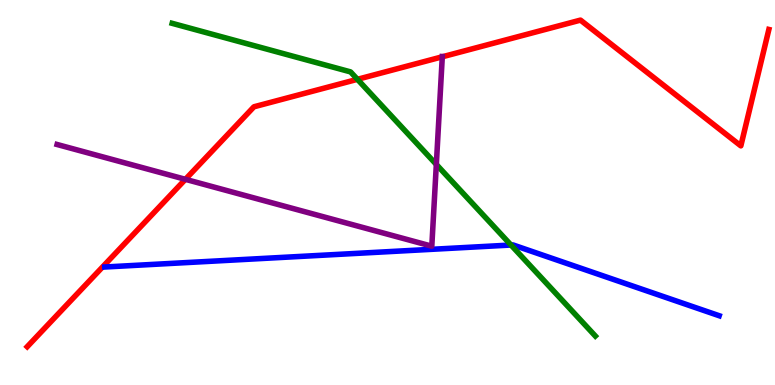[{'lines': ['blue', 'red'], 'intersections': []}, {'lines': ['green', 'red'], 'intersections': [{'x': 4.61, 'y': 7.94}]}, {'lines': ['purple', 'red'], 'intersections': [{'x': 2.39, 'y': 5.34}, {'x': 5.71, 'y': 8.52}]}, {'lines': ['blue', 'green'], 'intersections': [{'x': 6.59, 'y': 3.64}]}, {'lines': ['blue', 'purple'], 'intersections': []}, {'lines': ['green', 'purple'], 'intersections': [{'x': 5.63, 'y': 5.73}]}]